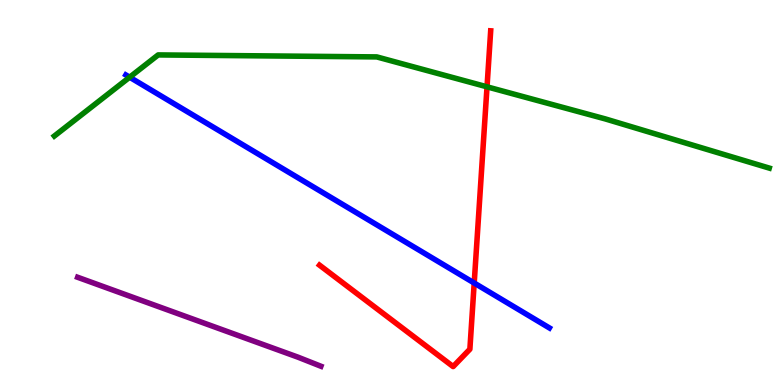[{'lines': ['blue', 'red'], 'intersections': [{'x': 6.12, 'y': 2.65}]}, {'lines': ['green', 'red'], 'intersections': [{'x': 6.28, 'y': 7.74}]}, {'lines': ['purple', 'red'], 'intersections': []}, {'lines': ['blue', 'green'], 'intersections': [{'x': 1.67, 'y': 7.99}]}, {'lines': ['blue', 'purple'], 'intersections': []}, {'lines': ['green', 'purple'], 'intersections': []}]